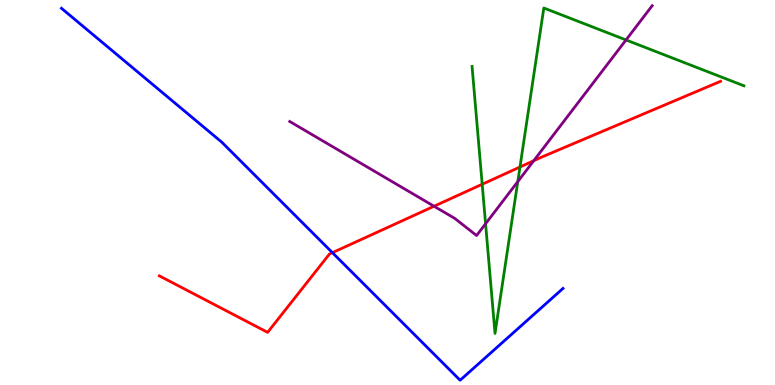[{'lines': ['blue', 'red'], 'intersections': [{'x': 4.29, 'y': 3.44}]}, {'lines': ['green', 'red'], 'intersections': [{'x': 6.22, 'y': 5.21}, {'x': 6.71, 'y': 5.66}]}, {'lines': ['purple', 'red'], 'intersections': [{'x': 5.6, 'y': 4.64}, {'x': 6.89, 'y': 5.83}]}, {'lines': ['blue', 'green'], 'intersections': []}, {'lines': ['blue', 'purple'], 'intersections': []}, {'lines': ['green', 'purple'], 'intersections': [{'x': 6.27, 'y': 4.19}, {'x': 6.68, 'y': 5.28}, {'x': 8.08, 'y': 8.96}]}]